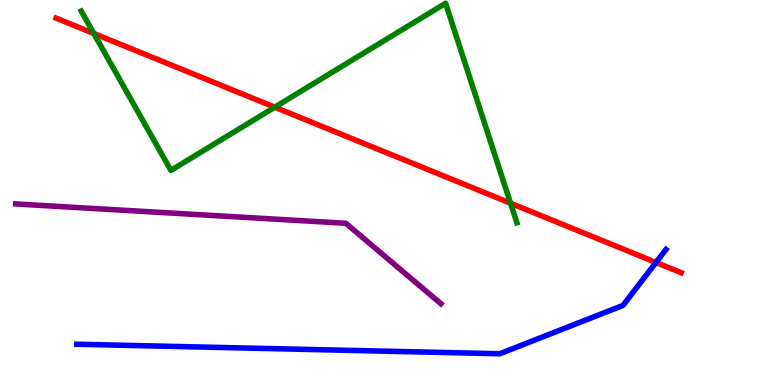[{'lines': ['blue', 'red'], 'intersections': [{'x': 8.46, 'y': 3.18}]}, {'lines': ['green', 'red'], 'intersections': [{'x': 1.21, 'y': 9.13}, {'x': 3.55, 'y': 7.22}, {'x': 6.59, 'y': 4.72}]}, {'lines': ['purple', 'red'], 'intersections': []}, {'lines': ['blue', 'green'], 'intersections': []}, {'lines': ['blue', 'purple'], 'intersections': []}, {'lines': ['green', 'purple'], 'intersections': []}]